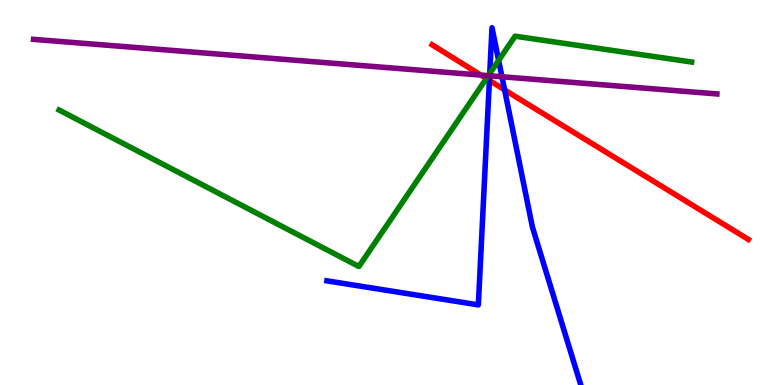[{'lines': ['blue', 'red'], 'intersections': [{'x': 6.31, 'y': 7.91}, {'x': 6.51, 'y': 7.67}]}, {'lines': ['green', 'red'], 'intersections': [{'x': 6.28, 'y': 7.96}]}, {'lines': ['purple', 'red'], 'intersections': [{'x': 6.2, 'y': 8.05}]}, {'lines': ['blue', 'green'], 'intersections': [{'x': 6.32, 'y': 8.09}, {'x': 6.43, 'y': 8.43}]}, {'lines': ['blue', 'purple'], 'intersections': [{'x': 6.32, 'y': 8.03}, {'x': 6.48, 'y': 8.01}]}, {'lines': ['green', 'purple'], 'intersections': [{'x': 6.3, 'y': 8.03}]}]